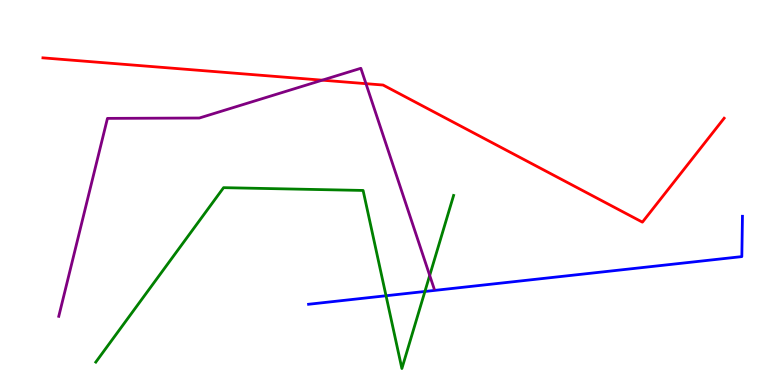[{'lines': ['blue', 'red'], 'intersections': []}, {'lines': ['green', 'red'], 'intersections': []}, {'lines': ['purple', 'red'], 'intersections': [{'x': 4.16, 'y': 7.92}, {'x': 4.72, 'y': 7.83}]}, {'lines': ['blue', 'green'], 'intersections': [{'x': 4.98, 'y': 2.32}, {'x': 5.48, 'y': 2.43}]}, {'lines': ['blue', 'purple'], 'intersections': []}, {'lines': ['green', 'purple'], 'intersections': [{'x': 5.54, 'y': 2.85}]}]